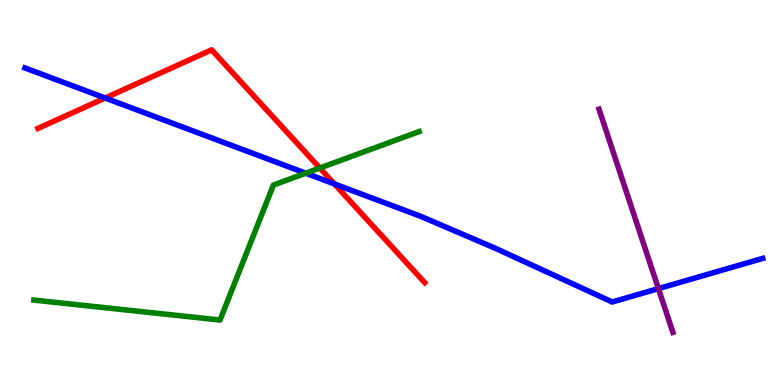[{'lines': ['blue', 'red'], 'intersections': [{'x': 1.36, 'y': 7.45}, {'x': 4.31, 'y': 5.22}]}, {'lines': ['green', 'red'], 'intersections': [{'x': 4.13, 'y': 5.64}]}, {'lines': ['purple', 'red'], 'intersections': []}, {'lines': ['blue', 'green'], 'intersections': [{'x': 3.94, 'y': 5.5}]}, {'lines': ['blue', 'purple'], 'intersections': [{'x': 8.5, 'y': 2.5}]}, {'lines': ['green', 'purple'], 'intersections': []}]